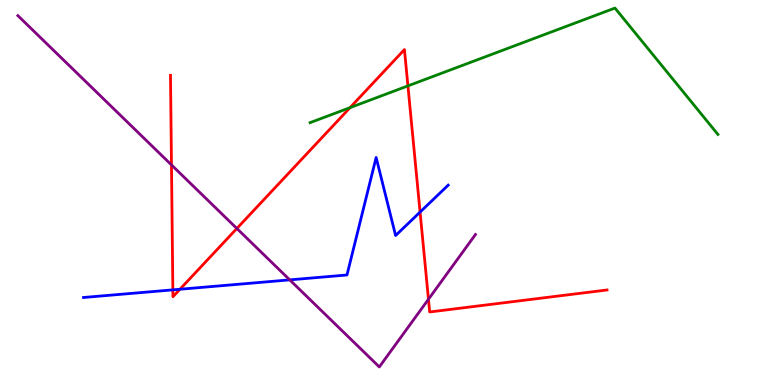[{'lines': ['blue', 'red'], 'intersections': [{'x': 2.23, 'y': 2.47}, {'x': 2.32, 'y': 2.49}, {'x': 5.42, 'y': 4.49}]}, {'lines': ['green', 'red'], 'intersections': [{'x': 4.52, 'y': 7.2}, {'x': 5.26, 'y': 7.77}]}, {'lines': ['purple', 'red'], 'intersections': [{'x': 2.21, 'y': 5.72}, {'x': 3.06, 'y': 4.07}, {'x': 5.53, 'y': 2.23}]}, {'lines': ['blue', 'green'], 'intersections': []}, {'lines': ['blue', 'purple'], 'intersections': [{'x': 3.74, 'y': 2.73}]}, {'lines': ['green', 'purple'], 'intersections': []}]